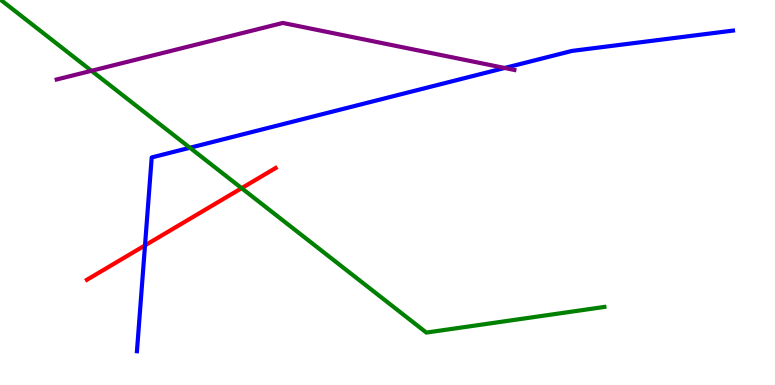[{'lines': ['blue', 'red'], 'intersections': [{'x': 1.87, 'y': 3.63}]}, {'lines': ['green', 'red'], 'intersections': [{'x': 3.12, 'y': 5.11}]}, {'lines': ['purple', 'red'], 'intersections': []}, {'lines': ['blue', 'green'], 'intersections': [{'x': 2.45, 'y': 6.16}]}, {'lines': ['blue', 'purple'], 'intersections': [{'x': 6.51, 'y': 8.23}]}, {'lines': ['green', 'purple'], 'intersections': [{'x': 1.18, 'y': 8.16}]}]